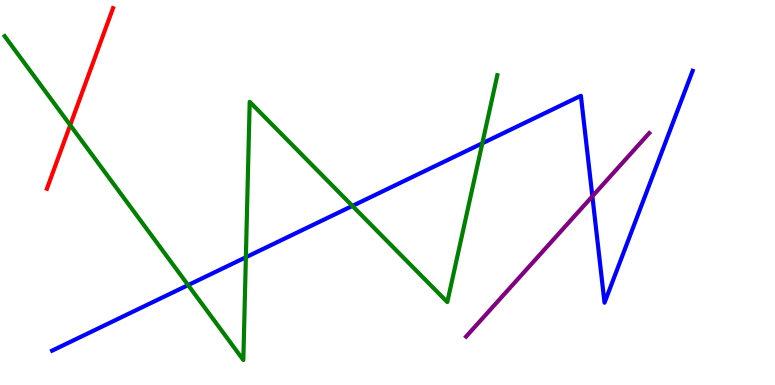[{'lines': ['blue', 'red'], 'intersections': []}, {'lines': ['green', 'red'], 'intersections': [{'x': 0.906, 'y': 6.75}]}, {'lines': ['purple', 'red'], 'intersections': []}, {'lines': ['blue', 'green'], 'intersections': [{'x': 2.43, 'y': 2.59}, {'x': 3.17, 'y': 3.32}, {'x': 4.55, 'y': 4.65}, {'x': 6.22, 'y': 6.28}]}, {'lines': ['blue', 'purple'], 'intersections': [{'x': 7.64, 'y': 4.9}]}, {'lines': ['green', 'purple'], 'intersections': []}]